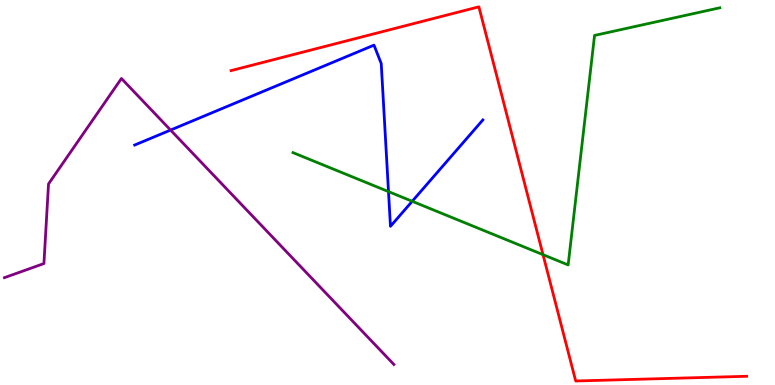[{'lines': ['blue', 'red'], 'intersections': []}, {'lines': ['green', 'red'], 'intersections': [{'x': 7.01, 'y': 3.39}]}, {'lines': ['purple', 'red'], 'intersections': []}, {'lines': ['blue', 'green'], 'intersections': [{'x': 5.01, 'y': 5.02}, {'x': 5.32, 'y': 4.77}]}, {'lines': ['blue', 'purple'], 'intersections': [{'x': 2.2, 'y': 6.62}]}, {'lines': ['green', 'purple'], 'intersections': []}]